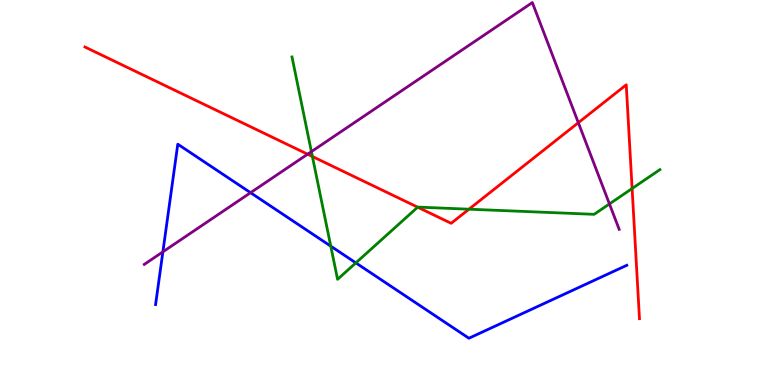[{'lines': ['blue', 'red'], 'intersections': []}, {'lines': ['green', 'red'], 'intersections': [{'x': 4.03, 'y': 5.93}, {'x': 5.39, 'y': 4.62}, {'x': 6.05, 'y': 4.57}, {'x': 8.16, 'y': 5.1}]}, {'lines': ['purple', 'red'], 'intersections': [{'x': 3.97, 'y': 5.99}, {'x': 7.46, 'y': 6.81}]}, {'lines': ['blue', 'green'], 'intersections': [{'x': 4.27, 'y': 3.61}, {'x': 4.59, 'y': 3.17}]}, {'lines': ['blue', 'purple'], 'intersections': [{'x': 2.1, 'y': 3.46}, {'x': 3.23, 'y': 5.0}]}, {'lines': ['green', 'purple'], 'intersections': [{'x': 4.02, 'y': 6.06}, {'x': 7.86, 'y': 4.7}]}]